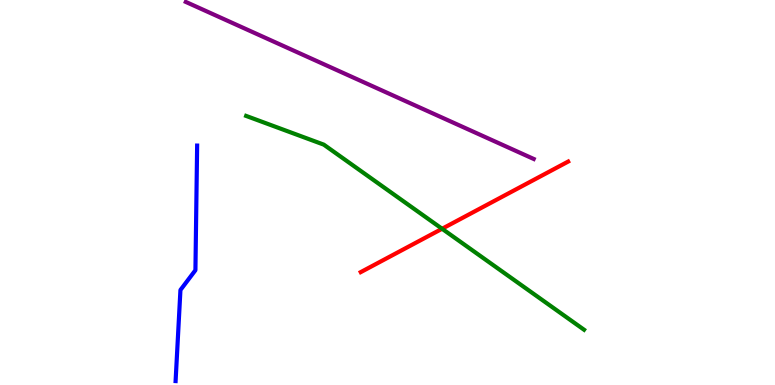[{'lines': ['blue', 'red'], 'intersections': []}, {'lines': ['green', 'red'], 'intersections': [{'x': 5.7, 'y': 4.06}]}, {'lines': ['purple', 'red'], 'intersections': []}, {'lines': ['blue', 'green'], 'intersections': []}, {'lines': ['blue', 'purple'], 'intersections': []}, {'lines': ['green', 'purple'], 'intersections': []}]